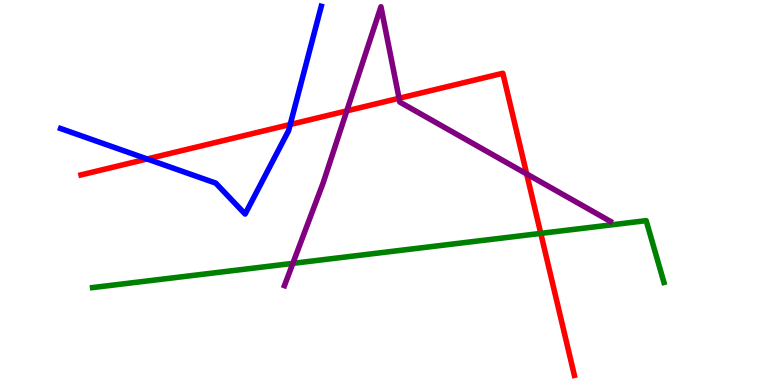[{'lines': ['blue', 'red'], 'intersections': [{'x': 1.9, 'y': 5.87}, {'x': 3.74, 'y': 6.77}]}, {'lines': ['green', 'red'], 'intersections': [{'x': 6.98, 'y': 3.94}]}, {'lines': ['purple', 'red'], 'intersections': [{'x': 4.47, 'y': 7.12}, {'x': 5.15, 'y': 7.45}, {'x': 6.8, 'y': 5.48}]}, {'lines': ['blue', 'green'], 'intersections': []}, {'lines': ['blue', 'purple'], 'intersections': []}, {'lines': ['green', 'purple'], 'intersections': [{'x': 3.78, 'y': 3.16}]}]